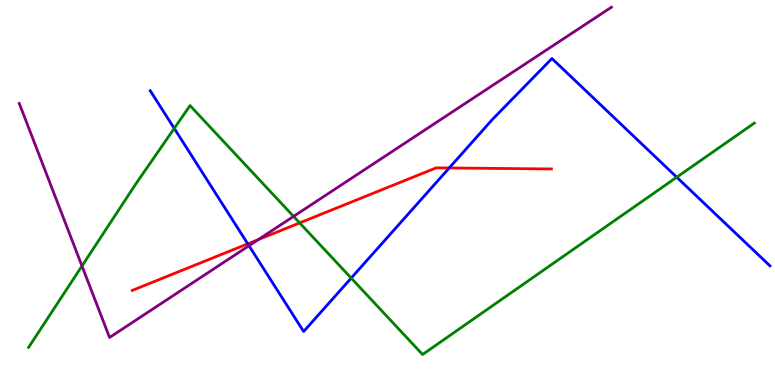[{'lines': ['blue', 'red'], 'intersections': [{'x': 3.2, 'y': 3.67}, {'x': 5.8, 'y': 5.64}]}, {'lines': ['green', 'red'], 'intersections': [{'x': 3.87, 'y': 4.21}]}, {'lines': ['purple', 'red'], 'intersections': [{'x': 3.33, 'y': 3.78}]}, {'lines': ['blue', 'green'], 'intersections': [{'x': 2.25, 'y': 6.66}, {'x': 4.53, 'y': 2.78}, {'x': 8.73, 'y': 5.4}]}, {'lines': ['blue', 'purple'], 'intersections': [{'x': 3.21, 'y': 3.62}]}, {'lines': ['green', 'purple'], 'intersections': [{'x': 1.06, 'y': 3.09}, {'x': 3.79, 'y': 4.38}]}]